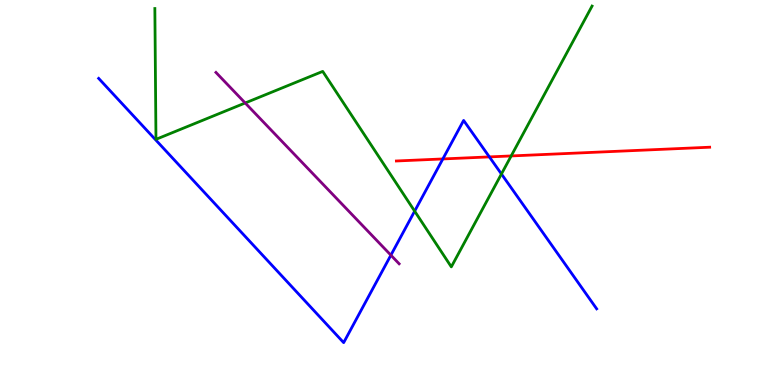[{'lines': ['blue', 'red'], 'intersections': [{'x': 5.71, 'y': 5.87}, {'x': 6.31, 'y': 5.92}]}, {'lines': ['green', 'red'], 'intersections': [{'x': 6.6, 'y': 5.95}]}, {'lines': ['purple', 'red'], 'intersections': []}, {'lines': ['blue', 'green'], 'intersections': [{'x': 5.35, 'y': 4.52}, {'x': 6.47, 'y': 5.48}]}, {'lines': ['blue', 'purple'], 'intersections': [{'x': 5.04, 'y': 3.37}]}, {'lines': ['green', 'purple'], 'intersections': [{'x': 3.16, 'y': 7.33}]}]